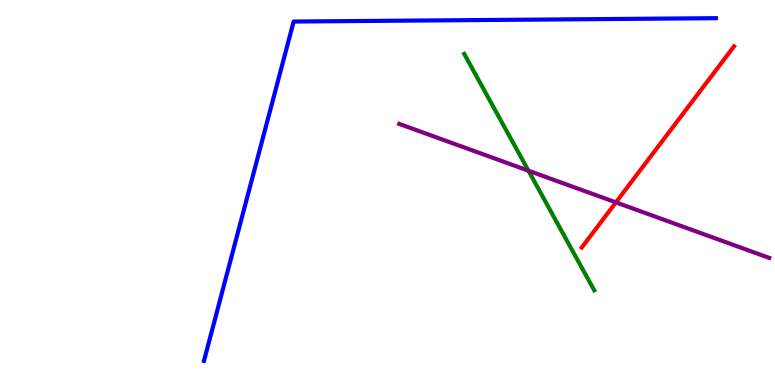[{'lines': ['blue', 'red'], 'intersections': []}, {'lines': ['green', 'red'], 'intersections': []}, {'lines': ['purple', 'red'], 'intersections': [{'x': 7.95, 'y': 4.74}]}, {'lines': ['blue', 'green'], 'intersections': []}, {'lines': ['blue', 'purple'], 'intersections': []}, {'lines': ['green', 'purple'], 'intersections': [{'x': 6.82, 'y': 5.57}]}]